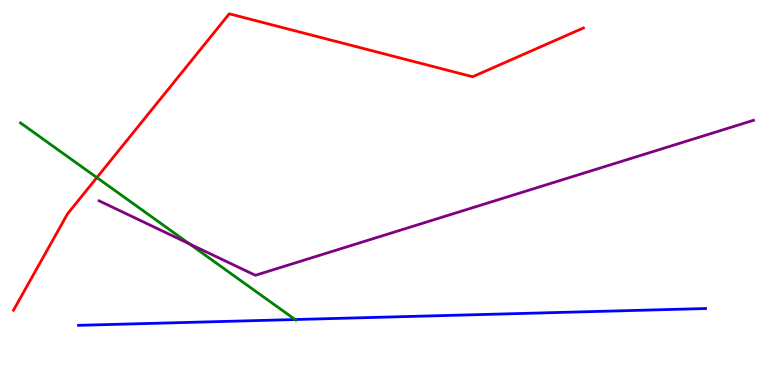[{'lines': ['blue', 'red'], 'intersections': []}, {'lines': ['green', 'red'], 'intersections': [{'x': 1.25, 'y': 5.39}]}, {'lines': ['purple', 'red'], 'intersections': []}, {'lines': ['blue', 'green'], 'intersections': [{'x': 3.81, 'y': 1.7}]}, {'lines': ['blue', 'purple'], 'intersections': []}, {'lines': ['green', 'purple'], 'intersections': [{'x': 2.44, 'y': 3.67}]}]